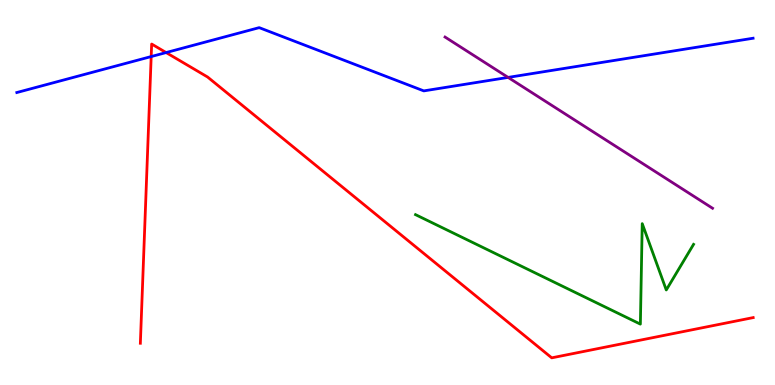[{'lines': ['blue', 'red'], 'intersections': [{'x': 1.95, 'y': 8.53}, {'x': 2.14, 'y': 8.63}]}, {'lines': ['green', 'red'], 'intersections': []}, {'lines': ['purple', 'red'], 'intersections': []}, {'lines': ['blue', 'green'], 'intersections': []}, {'lines': ['blue', 'purple'], 'intersections': [{'x': 6.56, 'y': 7.99}]}, {'lines': ['green', 'purple'], 'intersections': []}]